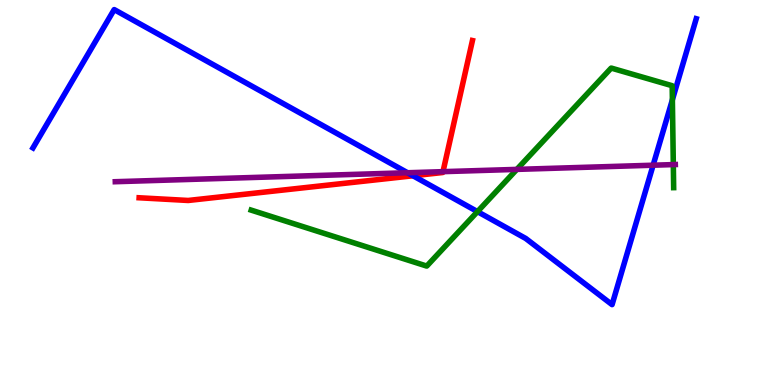[{'lines': ['blue', 'red'], 'intersections': [{'x': 5.33, 'y': 5.43}]}, {'lines': ['green', 'red'], 'intersections': []}, {'lines': ['purple', 'red'], 'intersections': [{'x': 5.72, 'y': 5.54}]}, {'lines': ['blue', 'green'], 'intersections': [{'x': 6.16, 'y': 4.5}, {'x': 8.68, 'y': 7.41}]}, {'lines': ['blue', 'purple'], 'intersections': [{'x': 5.26, 'y': 5.51}, {'x': 8.43, 'y': 5.71}]}, {'lines': ['green', 'purple'], 'intersections': [{'x': 6.67, 'y': 5.6}, {'x': 8.69, 'y': 5.72}]}]